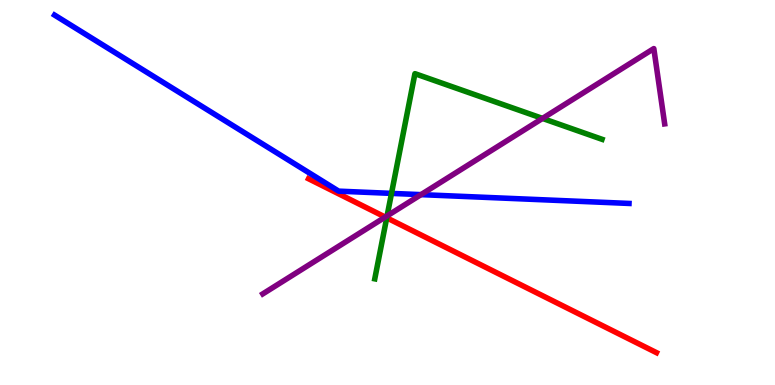[{'lines': ['blue', 'red'], 'intersections': []}, {'lines': ['green', 'red'], 'intersections': [{'x': 4.99, 'y': 4.34}]}, {'lines': ['purple', 'red'], 'intersections': [{'x': 4.97, 'y': 4.36}]}, {'lines': ['blue', 'green'], 'intersections': [{'x': 5.05, 'y': 4.98}]}, {'lines': ['blue', 'purple'], 'intersections': [{'x': 5.43, 'y': 4.94}]}, {'lines': ['green', 'purple'], 'intersections': [{'x': 4.99, 'y': 4.39}, {'x': 7.0, 'y': 6.92}]}]